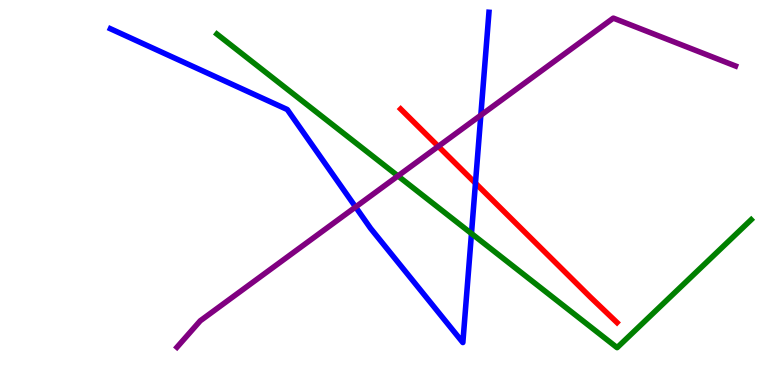[{'lines': ['blue', 'red'], 'intersections': [{'x': 6.13, 'y': 5.24}]}, {'lines': ['green', 'red'], 'intersections': []}, {'lines': ['purple', 'red'], 'intersections': [{'x': 5.66, 'y': 6.2}]}, {'lines': ['blue', 'green'], 'intersections': [{'x': 6.08, 'y': 3.93}]}, {'lines': ['blue', 'purple'], 'intersections': [{'x': 4.59, 'y': 4.62}, {'x': 6.2, 'y': 7.01}]}, {'lines': ['green', 'purple'], 'intersections': [{'x': 5.13, 'y': 5.43}]}]